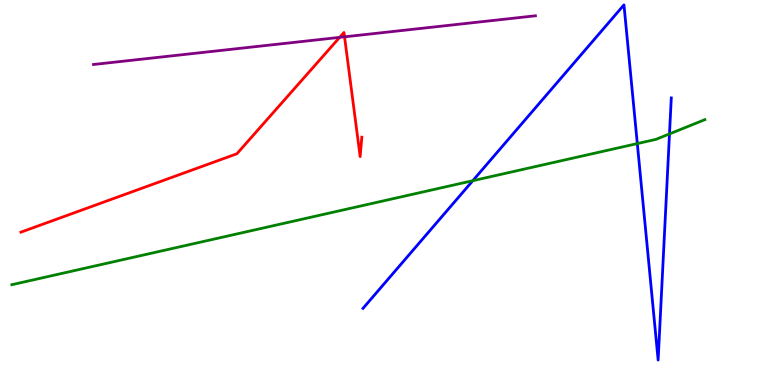[{'lines': ['blue', 'red'], 'intersections': []}, {'lines': ['green', 'red'], 'intersections': []}, {'lines': ['purple', 'red'], 'intersections': [{'x': 4.38, 'y': 9.03}, {'x': 4.45, 'y': 9.04}]}, {'lines': ['blue', 'green'], 'intersections': [{'x': 6.1, 'y': 5.31}, {'x': 8.22, 'y': 6.27}, {'x': 8.64, 'y': 6.52}]}, {'lines': ['blue', 'purple'], 'intersections': []}, {'lines': ['green', 'purple'], 'intersections': []}]